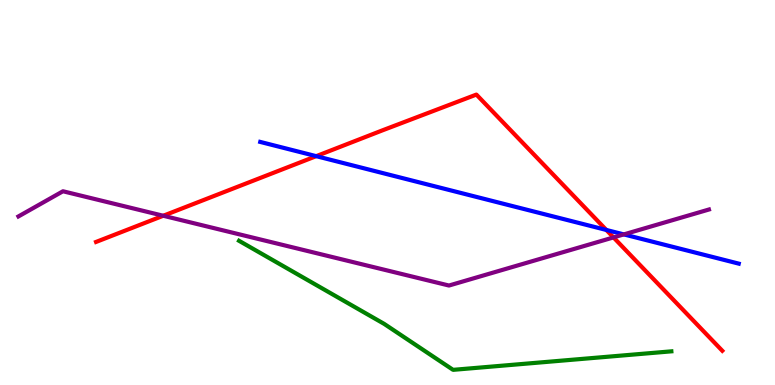[{'lines': ['blue', 'red'], 'intersections': [{'x': 4.08, 'y': 5.94}, {'x': 7.82, 'y': 4.03}]}, {'lines': ['green', 'red'], 'intersections': []}, {'lines': ['purple', 'red'], 'intersections': [{'x': 2.11, 'y': 4.4}, {'x': 7.92, 'y': 3.83}]}, {'lines': ['blue', 'green'], 'intersections': []}, {'lines': ['blue', 'purple'], 'intersections': [{'x': 8.05, 'y': 3.91}]}, {'lines': ['green', 'purple'], 'intersections': []}]